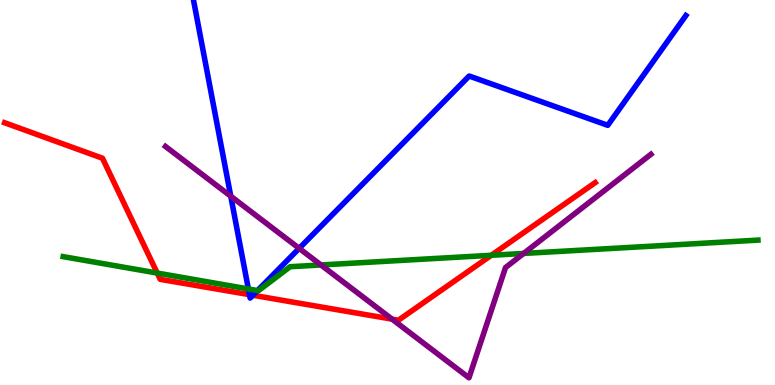[{'lines': ['blue', 'red'], 'intersections': [{'x': 3.22, 'y': 2.35}, {'x': 3.26, 'y': 2.33}]}, {'lines': ['green', 'red'], 'intersections': [{'x': 2.03, 'y': 2.91}, {'x': 6.34, 'y': 3.37}]}, {'lines': ['purple', 'red'], 'intersections': [{'x': 5.06, 'y': 1.71}]}, {'lines': ['blue', 'green'], 'intersections': [{'x': 3.2, 'y': 2.49}, {'x': 3.32, 'y': 2.45}]}, {'lines': ['blue', 'purple'], 'intersections': [{'x': 2.98, 'y': 4.9}, {'x': 3.86, 'y': 3.55}]}, {'lines': ['green', 'purple'], 'intersections': [{'x': 4.14, 'y': 3.12}, {'x': 6.76, 'y': 3.42}]}]